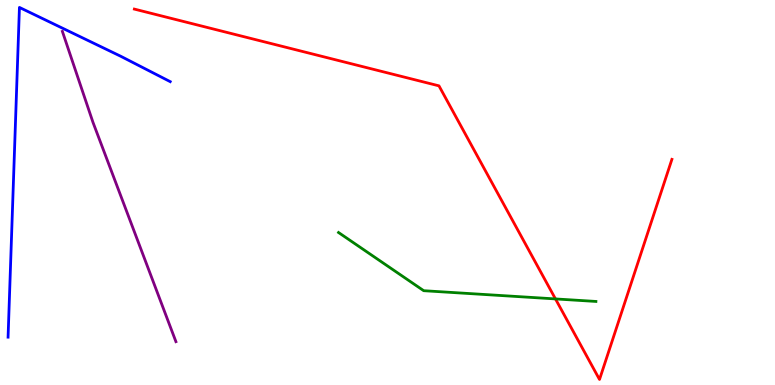[{'lines': ['blue', 'red'], 'intersections': []}, {'lines': ['green', 'red'], 'intersections': [{'x': 7.17, 'y': 2.24}]}, {'lines': ['purple', 'red'], 'intersections': []}, {'lines': ['blue', 'green'], 'intersections': []}, {'lines': ['blue', 'purple'], 'intersections': []}, {'lines': ['green', 'purple'], 'intersections': []}]